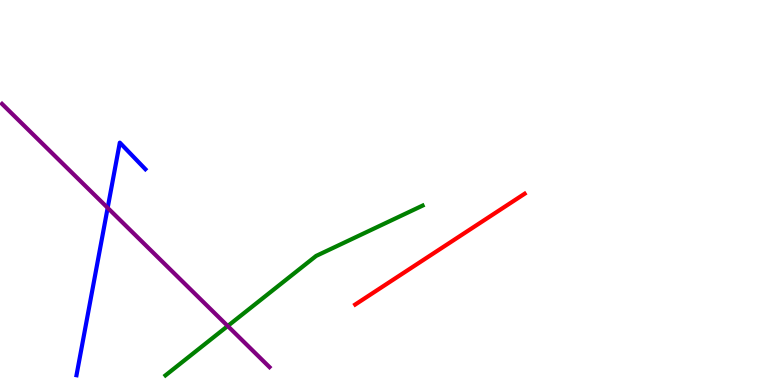[{'lines': ['blue', 'red'], 'intersections': []}, {'lines': ['green', 'red'], 'intersections': []}, {'lines': ['purple', 'red'], 'intersections': []}, {'lines': ['blue', 'green'], 'intersections': []}, {'lines': ['blue', 'purple'], 'intersections': [{'x': 1.39, 'y': 4.6}]}, {'lines': ['green', 'purple'], 'intersections': [{'x': 2.94, 'y': 1.53}]}]